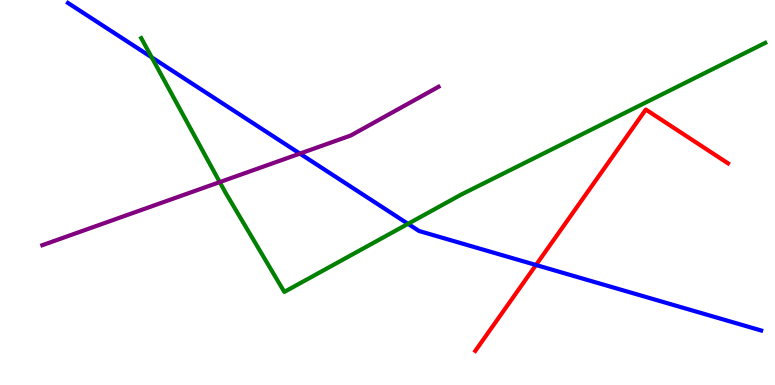[{'lines': ['blue', 'red'], 'intersections': [{'x': 6.92, 'y': 3.12}]}, {'lines': ['green', 'red'], 'intersections': []}, {'lines': ['purple', 'red'], 'intersections': []}, {'lines': ['blue', 'green'], 'intersections': [{'x': 1.96, 'y': 8.51}, {'x': 5.26, 'y': 4.19}]}, {'lines': ['blue', 'purple'], 'intersections': [{'x': 3.87, 'y': 6.01}]}, {'lines': ['green', 'purple'], 'intersections': [{'x': 2.84, 'y': 5.27}]}]